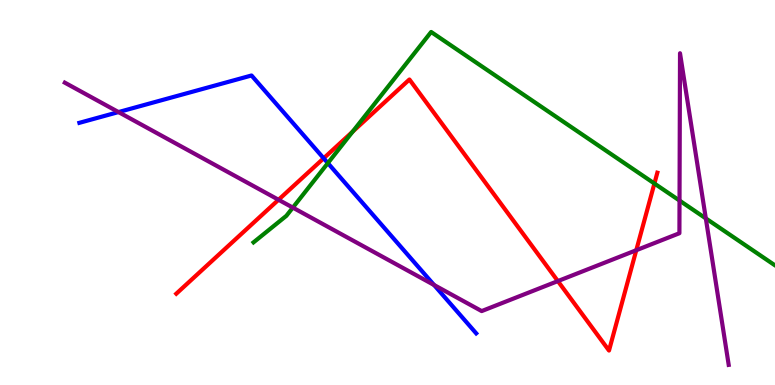[{'lines': ['blue', 'red'], 'intersections': [{'x': 4.18, 'y': 5.89}]}, {'lines': ['green', 'red'], 'intersections': [{'x': 4.55, 'y': 6.58}, {'x': 8.44, 'y': 5.23}]}, {'lines': ['purple', 'red'], 'intersections': [{'x': 3.59, 'y': 4.81}, {'x': 7.2, 'y': 2.7}, {'x': 8.21, 'y': 3.5}]}, {'lines': ['blue', 'green'], 'intersections': [{'x': 4.23, 'y': 5.76}]}, {'lines': ['blue', 'purple'], 'intersections': [{'x': 1.53, 'y': 7.09}, {'x': 5.6, 'y': 2.6}]}, {'lines': ['green', 'purple'], 'intersections': [{'x': 3.78, 'y': 4.61}, {'x': 8.77, 'y': 4.79}, {'x': 9.11, 'y': 4.33}]}]